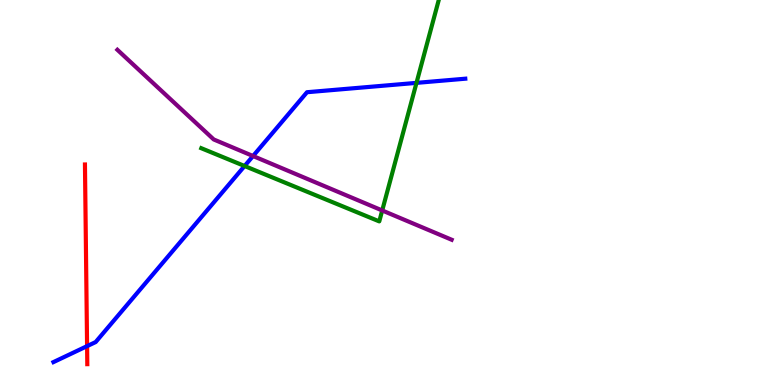[{'lines': ['blue', 'red'], 'intersections': [{'x': 1.12, 'y': 1.01}]}, {'lines': ['green', 'red'], 'intersections': []}, {'lines': ['purple', 'red'], 'intersections': []}, {'lines': ['blue', 'green'], 'intersections': [{'x': 3.16, 'y': 5.69}, {'x': 5.37, 'y': 7.85}]}, {'lines': ['blue', 'purple'], 'intersections': [{'x': 3.26, 'y': 5.95}]}, {'lines': ['green', 'purple'], 'intersections': [{'x': 4.93, 'y': 4.53}]}]